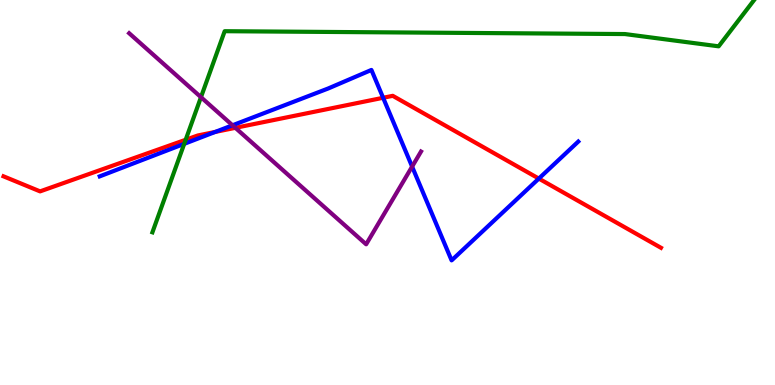[{'lines': ['blue', 'red'], 'intersections': [{'x': 2.78, 'y': 6.57}, {'x': 4.94, 'y': 7.46}, {'x': 6.95, 'y': 5.36}]}, {'lines': ['green', 'red'], 'intersections': [{'x': 2.4, 'y': 6.37}]}, {'lines': ['purple', 'red'], 'intersections': [{'x': 3.04, 'y': 6.68}]}, {'lines': ['blue', 'green'], 'intersections': [{'x': 2.38, 'y': 6.26}]}, {'lines': ['blue', 'purple'], 'intersections': [{'x': 3.0, 'y': 6.75}, {'x': 5.32, 'y': 5.67}]}, {'lines': ['green', 'purple'], 'intersections': [{'x': 2.59, 'y': 7.48}]}]